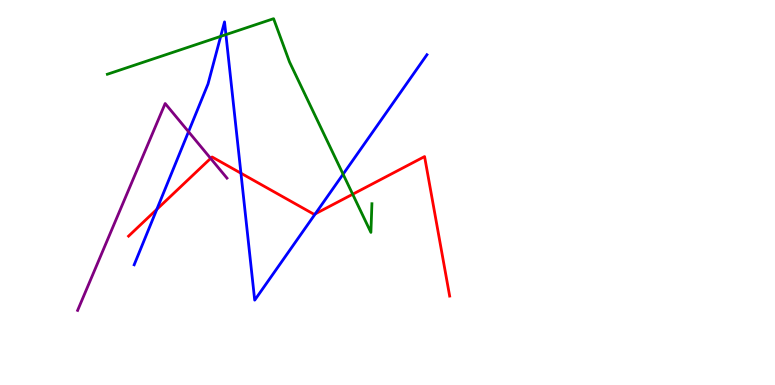[{'lines': ['blue', 'red'], 'intersections': [{'x': 2.02, 'y': 4.56}, {'x': 3.11, 'y': 5.5}, {'x': 4.07, 'y': 4.45}]}, {'lines': ['green', 'red'], 'intersections': [{'x': 4.55, 'y': 4.95}]}, {'lines': ['purple', 'red'], 'intersections': [{'x': 2.72, 'y': 5.89}]}, {'lines': ['blue', 'green'], 'intersections': [{'x': 2.85, 'y': 9.06}, {'x': 2.92, 'y': 9.1}, {'x': 4.43, 'y': 5.48}]}, {'lines': ['blue', 'purple'], 'intersections': [{'x': 2.43, 'y': 6.58}]}, {'lines': ['green', 'purple'], 'intersections': []}]